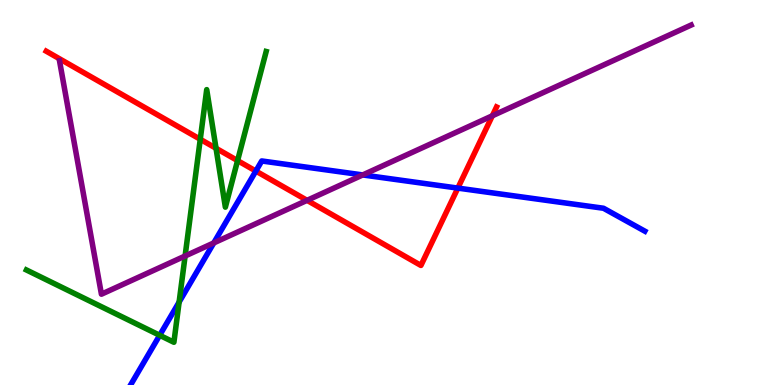[{'lines': ['blue', 'red'], 'intersections': [{'x': 3.3, 'y': 5.56}, {'x': 5.91, 'y': 5.11}]}, {'lines': ['green', 'red'], 'intersections': [{'x': 2.58, 'y': 6.38}, {'x': 2.79, 'y': 6.15}, {'x': 3.07, 'y': 5.83}]}, {'lines': ['purple', 'red'], 'intersections': [{'x': 3.96, 'y': 4.8}, {'x': 6.35, 'y': 6.99}]}, {'lines': ['blue', 'green'], 'intersections': [{'x': 2.06, 'y': 1.29}, {'x': 2.31, 'y': 2.15}]}, {'lines': ['blue', 'purple'], 'intersections': [{'x': 2.76, 'y': 3.69}, {'x': 4.68, 'y': 5.46}]}, {'lines': ['green', 'purple'], 'intersections': [{'x': 2.39, 'y': 3.35}]}]